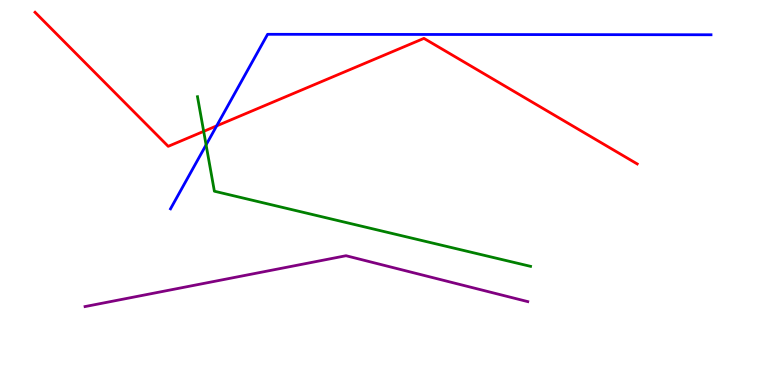[{'lines': ['blue', 'red'], 'intersections': [{'x': 2.8, 'y': 6.73}]}, {'lines': ['green', 'red'], 'intersections': [{'x': 2.63, 'y': 6.59}]}, {'lines': ['purple', 'red'], 'intersections': []}, {'lines': ['blue', 'green'], 'intersections': [{'x': 2.66, 'y': 6.24}]}, {'lines': ['blue', 'purple'], 'intersections': []}, {'lines': ['green', 'purple'], 'intersections': []}]